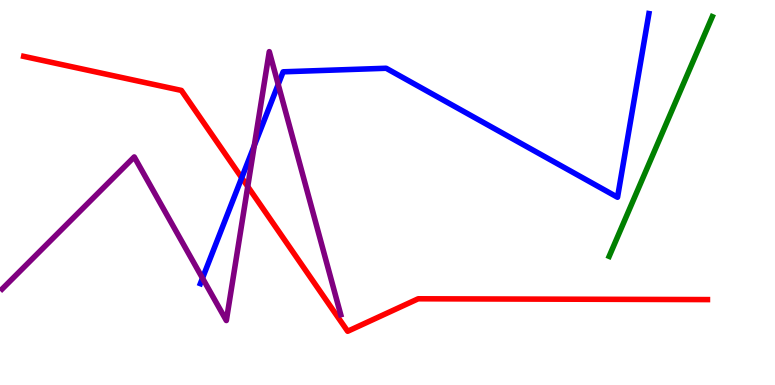[{'lines': ['blue', 'red'], 'intersections': [{'x': 3.12, 'y': 5.38}]}, {'lines': ['green', 'red'], 'intersections': []}, {'lines': ['purple', 'red'], 'intersections': [{'x': 3.2, 'y': 5.15}]}, {'lines': ['blue', 'green'], 'intersections': []}, {'lines': ['blue', 'purple'], 'intersections': [{'x': 2.61, 'y': 2.77}, {'x': 3.28, 'y': 6.22}, {'x': 3.59, 'y': 7.81}]}, {'lines': ['green', 'purple'], 'intersections': []}]